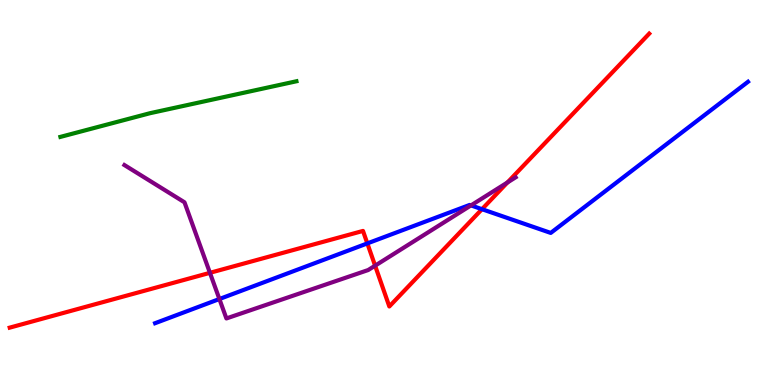[{'lines': ['blue', 'red'], 'intersections': [{'x': 4.74, 'y': 3.68}, {'x': 6.22, 'y': 4.57}]}, {'lines': ['green', 'red'], 'intersections': []}, {'lines': ['purple', 'red'], 'intersections': [{'x': 2.71, 'y': 2.91}, {'x': 4.84, 'y': 3.1}, {'x': 6.55, 'y': 5.26}]}, {'lines': ['blue', 'green'], 'intersections': []}, {'lines': ['blue', 'purple'], 'intersections': [{'x': 2.83, 'y': 2.23}, {'x': 6.08, 'y': 4.66}]}, {'lines': ['green', 'purple'], 'intersections': []}]